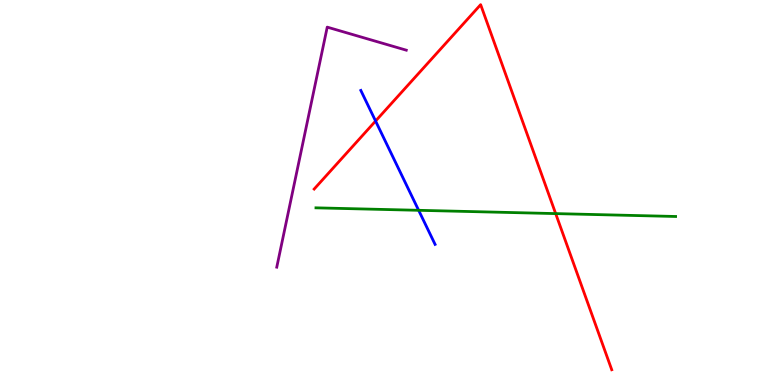[{'lines': ['blue', 'red'], 'intersections': [{'x': 4.85, 'y': 6.86}]}, {'lines': ['green', 'red'], 'intersections': [{'x': 7.17, 'y': 4.45}]}, {'lines': ['purple', 'red'], 'intersections': []}, {'lines': ['blue', 'green'], 'intersections': [{'x': 5.4, 'y': 4.54}]}, {'lines': ['blue', 'purple'], 'intersections': []}, {'lines': ['green', 'purple'], 'intersections': []}]